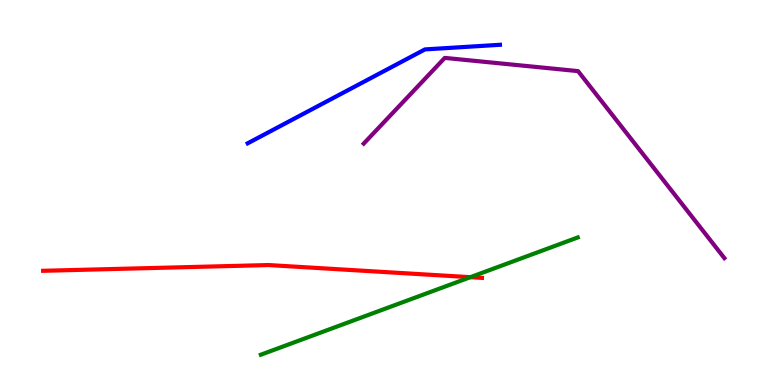[{'lines': ['blue', 'red'], 'intersections': []}, {'lines': ['green', 'red'], 'intersections': [{'x': 6.07, 'y': 2.8}]}, {'lines': ['purple', 'red'], 'intersections': []}, {'lines': ['blue', 'green'], 'intersections': []}, {'lines': ['blue', 'purple'], 'intersections': []}, {'lines': ['green', 'purple'], 'intersections': []}]